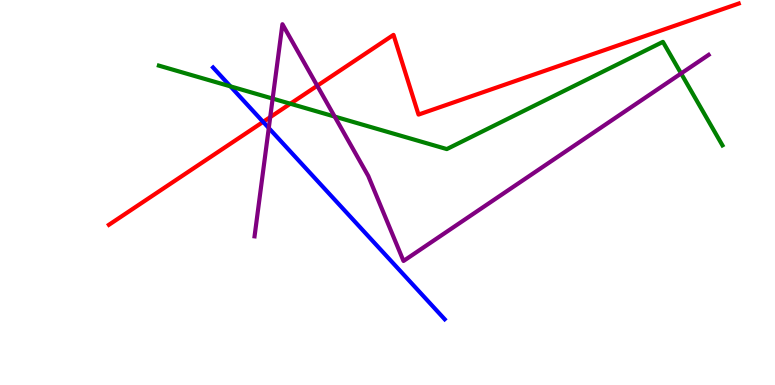[{'lines': ['blue', 'red'], 'intersections': [{'x': 3.39, 'y': 6.83}]}, {'lines': ['green', 'red'], 'intersections': [{'x': 3.75, 'y': 7.31}]}, {'lines': ['purple', 'red'], 'intersections': [{'x': 3.49, 'y': 6.96}, {'x': 4.09, 'y': 7.77}]}, {'lines': ['blue', 'green'], 'intersections': [{'x': 2.97, 'y': 7.76}]}, {'lines': ['blue', 'purple'], 'intersections': [{'x': 3.47, 'y': 6.67}]}, {'lines': ['green', 'purple'], 'intersections': [{'x': 3.52, 'y': 7.44}, {'x': 4.32, 'y': 6.97}, {'x': 8.79, 'y': 8.09}]}]